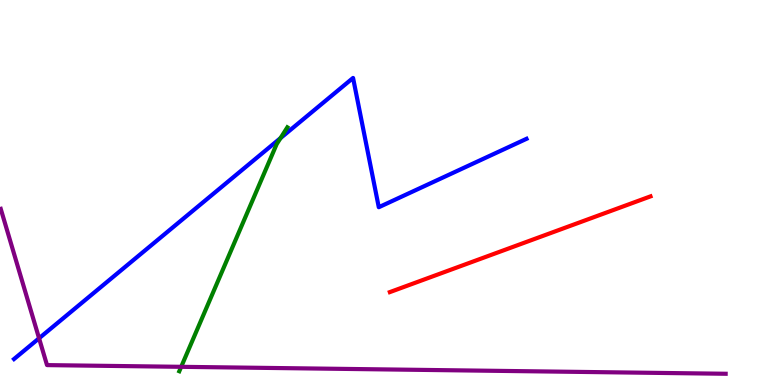[{'lines': ['blue', 'red'], 'intersections': []}, {'lines': ['green', 'red'], 'intersections': []}, {'lines': ['purple', 'red'], 'intersections': []}, {'lines': ['blue', 'green'], 'intersections': [{'x': 3.62, 'y': 6.41}]}, {'lines': ['blue', 'purple'], 'intersections': [{'x': 0.504, 'y': 1.21}]}, {'lines': ['green', 'purple'], 'intersections': [{'x': 2.34, 'y': 0.472}]}]